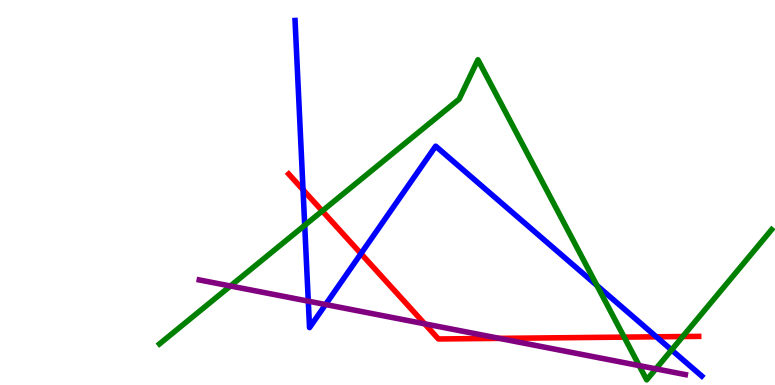[{'lines': ['blue', 'red'], 'intersections': [{'x': 3.91, 'y': 5.07}, {'x': 4.66, 'y': 3.41}, {'x': 8.47, 'y': 1.25}]}, {'lines': ['green', 'red'], 'intersections': [{'x': 4.16, 'y': 4.52}, {'x': 8.05, 'y': 1.24}, {'x': 8.81, 'y': 1.26}]}, {'lines': ['purple', 'red'], 'intersections': [{'x': 5.48, 'y': 1.59}, {'x': 6.44, 'y': 1.21}]}, {'lines': ['blue', 'green'], 'intersections': [{'x': 3.93, 'y': 4.15}, {'x': 7.7, 'y': 2.58}, {'x': 8.67, 'y': 0.91}]}, {'lines': ['blue', 'purple'], 'intersections': [{'x': 3.98, 'y': 2.18}, {'x': 4.2, 'y': 2.09}]}, {'lines': ['green', 'purple'], 'intersections': [{'x': 2.97, 'y': 2.57}, {'x': 8.25, 'y': 0.504}, {'x': 8.46, 'y': 0.42}]}]